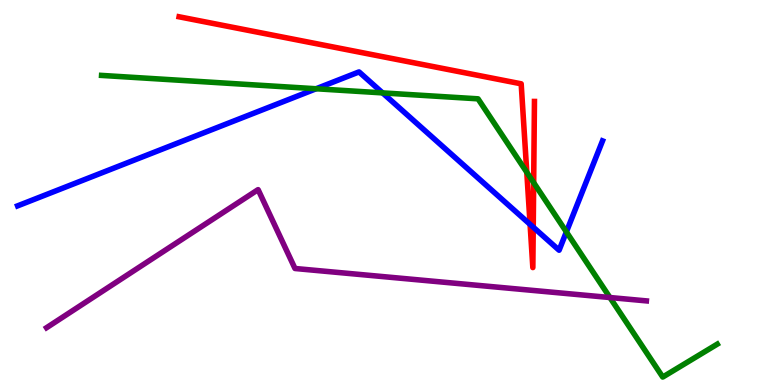[{'lines': ['blue', 'red'], 'intersections': [{'x': 6.84, 'y': 4.17}, {'x': 6.88, 'y': 4.1}]}, {'lines': ['green', 'red'], 'intersections': [{'x': 6.8, 'y': 5.53}, {'x': 6.89, 'y': 5.26}]}, {'lines': ['purple', 'red'], 'intersections': []}, {'lines': ['blue', 'green'], 'intersections': [{'x': 4.08, 'y': 7.69}, {'x': 4.94, 'y': 7.59}, {'x': 7.31, 'y': 3.98}]}, {'lines': ['blue', 'purple'], 'intersections': []}, {'lines': ['green', 'purple'], 'intersections': [{'x': 7.87, 'y': 2.27}]}]